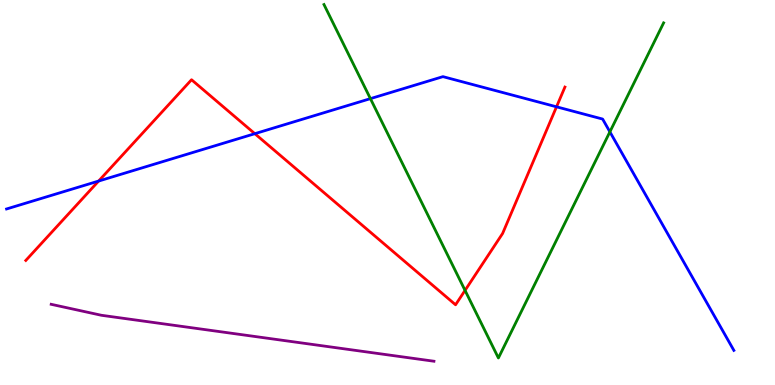[{'lines': ['blue', 'red'], 'intersections': [{'x': 1.27, 'y': 5.3}, {'x': 3.29, 'y': 6.53}, {'x': 7.18, 'y': 7.23}]}, {'lines': ['green', 'red'], 'intersections': [{'x': 6.0, 'y': 2.46}]}, {'lines': ['purple', 'red'], 'intersections': []}, {'lines': ['blue', 'green'], 'intersections': [{'x': 4.78, 'y': 7.44}, {'x': 7.87, 'y': 6.58}]}, {'lines': ['blue', 'purple'], 'intersections': []}, {'lines': ['green', 'purple'], 'intersections': []}]